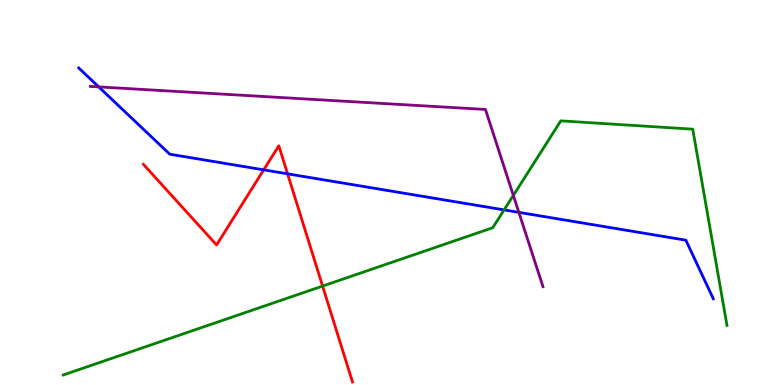[{'lines': ['blue', 'red'], 'intersections': [{'x': 3.4, 'y': 5.59}, {'x': 3.71, 'y': 5.49}]}, {'lines': ['green', 'red'], 'intersections': [{'x': 4.16, 'y': 2.57}]}, {'lines': ['purple', 'red'], 'intersections': []}, {'lines': ['blue', 'green'], 'intersections': [{'x': 6.5, 'y': 4.55}]}, {'lines': ['blue', 'purple'], 'intersections': [{'x': 1.27, 'y': 7.74}, {'x': 6.69, 'y': 4.48}]}, {'lines': ['green', 'purple'], 'intersections': [{'x': 6.62, 'y': 4.92}]}]